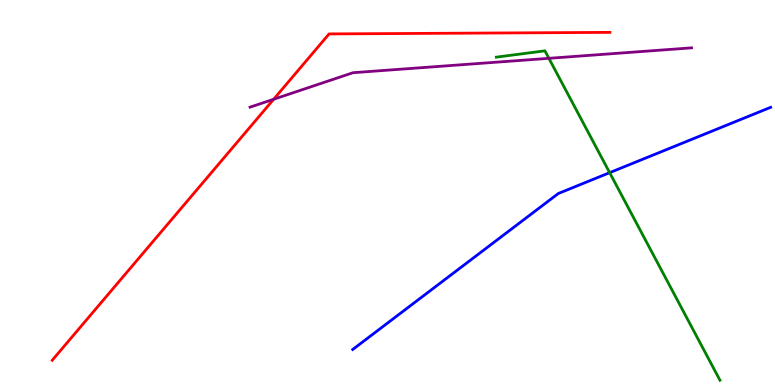[{'lines': ['blue', 'red'], 'intersections': []}, {'lines': ['green', 'red'], 'intersections': []}, {'lines': ['purple', 'red'], 'intersections': [{'x': 3.53, 'y': 7.42}]}, {'lines': ['blue', 'green'], 'intersections': [{'x': 7.87, 'y': 5.52}]}, {'lines': ['blue', 'purple'], 'intersections': []}, {'lines': ['green', 'purple'], 'intersections': [{'x': 7.08, 'y': 8.49}]}]